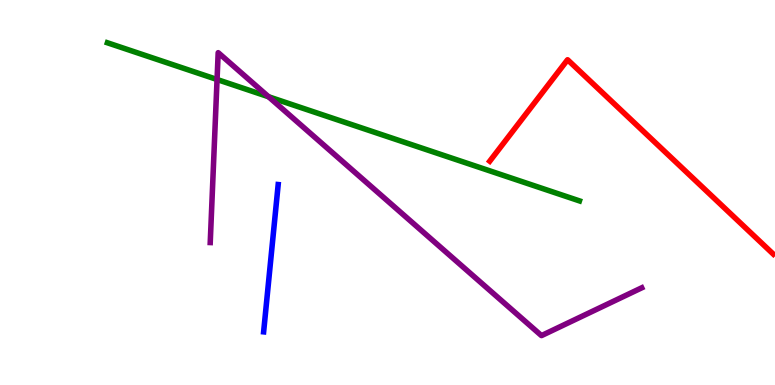[{'lines': ['blue', 'red'], 'intersections': []}, {'lines': ['green', 'red'], 'intersections': []}, {'lines': ['purple', 'red'], 'intersections': []}, {'lines': ['blue', 'green'], 'intersections': []}, {'lines': ['blue', 'purple'], 'intersections': []}, {'lines': ['green', 'purple'], 'intersections': [{'x': 2.8, 'y': 7.94}, {'x': 3.47, 'y': 7.49}]}]